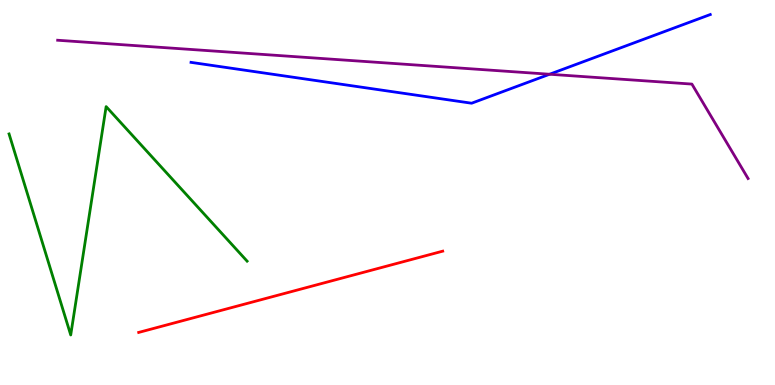[{'lines': ['blue', 'red'], 'intersections': []}, {'lines': ['green', 'red'], 'intersections': []}, {'lines': ['purple', 'red'], 'intersections': []}, {'lines': ['blue', 'green'], 'intersections': []}, {'lines': ['blue', 'purple'], 'intersections': [{'x': 7.09, 'y': 8.07}]}, {'lines': ['green', 'purple'], 'intersections': []}]